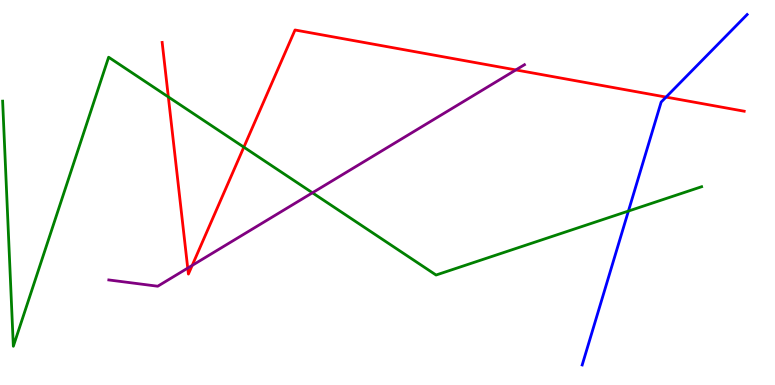[{'lines': ['blue', 'red'], 'intersections': [{'x': 8.59, 'y': 7.48}]}, {'lines': ['green', 'red'], 'intersections': [{'x': 2.17, 'y': 7.48}, {'x': 3.15, 'y': 6.18}]}, {'lines': ['purple', 'red'], 'intersections': [{'x': 2.42, 'y': 3.04}, {'x': 2.48, 'y': 3.11}, {'x': 6.66, 'y': 8.18}]}, {'lines': ['blue', 'green'], 'intersections': [{'x': 8.11, 'y': 4.52}]}, {'lines': ['blue', 'purple'], 'intersections': []}, {'lines': ['green', 'purple'], 'intersections': [{'x': 4.03, 'y': 4.99}]}]